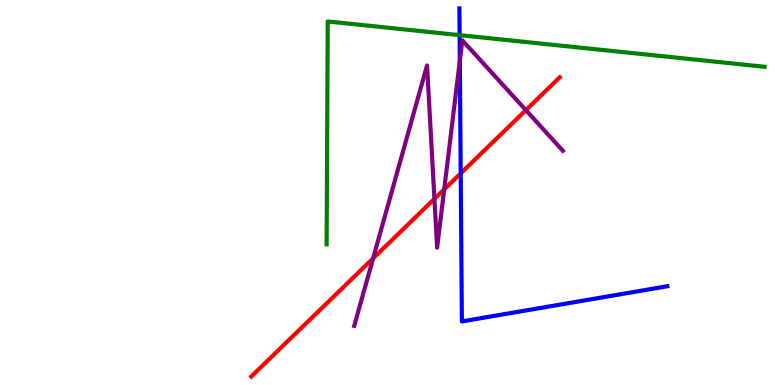[{'lines': ['blue', 'red'], 'intersections': [{'x': 5.94, 'y': 5.5}]}, {'lines': ['green', 'red'], 'intersections': []}, {'lines': ['purple', 'red'], 'intersections': [{'x': 4.81, 'y': 3.29}, {'x': 5.61, 'y': 4.83}, {'x': 5.73, 'y': 5.08}, {'x': 6.79, 'y': 7.14}]}, {'lines': ['blue', 'green'], 'intersections': [{'x': 5.93, 'y': 9.09}]}, {'lines': ['blue', 'purple'], 'intersections': [{'x': 5.93, 'y': 8.42}]}, {'lines': ['green', 'purple'], 'intersections': []}]